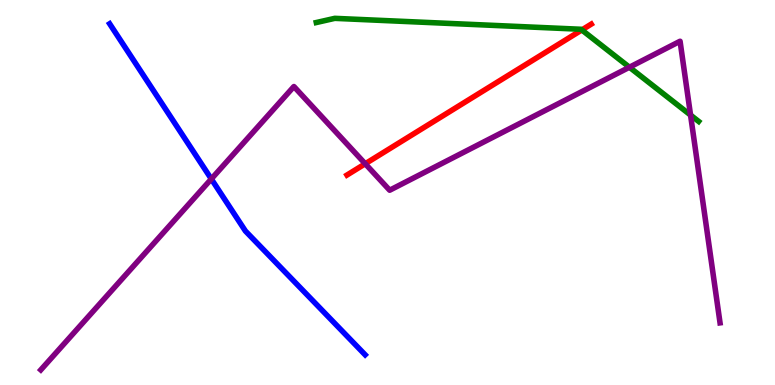[{'lines': ['blue', 'red'], 'intersections': []}, {'lines': ['green', 'red'], 'intersections': [{'x': 7.51, 'y': 9.22}]}, {'lines': ['purple', 'red'], 'intersections': [{'x': 4.71, 'y': 5.75}]}, {'lines': ['blue', 'green'], 'intersections': []}, {'lines': ['blue', 'purple'], 'intersections': [{'x': 2.73, 'y': 5.35}]}, {'lines': ['green', 'purple'], 'intersections': [{'x': 8.12, 'y': 8.25}, {'x': 8.91, 'y': 7.01}]}]